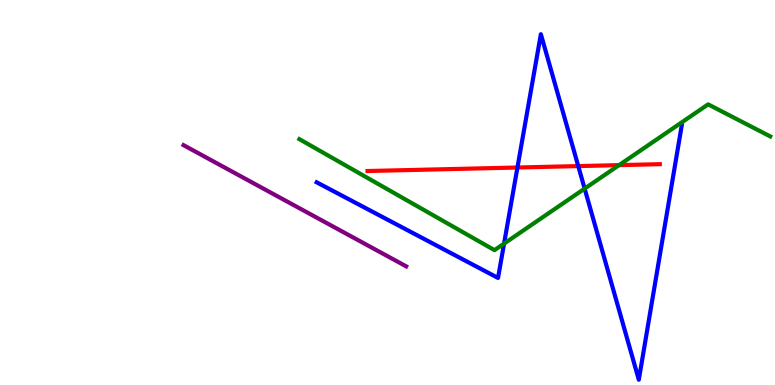[{'lines': ['blue', 'red'], 'intersections': [{'x': 6.68, 'y': 5.65}, {'x': 7.46, 'y': 5.69}]}, {'lines': ['green', 'red'], 'intersections': [{'x': 7.99, 'y': 5.71}]}, {'lines': ['purple', 'red'], 'intersections': []}, {'lines': ['blue', 'green'], 'intersections': [{'x': 6.5, 'y': 3.67}, {'x': 7.54, 'y': 5.1}]}, {'lines': ['blue', 'purple'], 'intersections': []}, {'lines': ['green', 'purple'], 'intersections': []}]